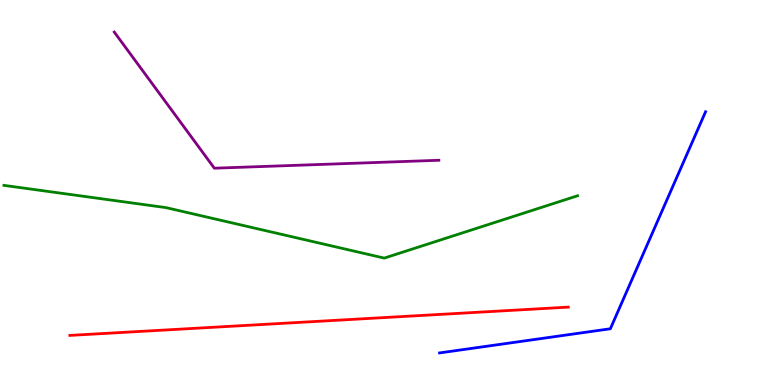[{'lines': ['blue', 'red'], 'intersections': []}, {'lines': ['green', 'red'], 'intersections': []}, {'lines': ['purple', 'red'], 'intersections': []}, {'lines': ['blue', 'green'], 'intersections': []}, {'lines': ['blue', 'purple'], 'intersections': []}, {'lines': ['green', 'purple'], 'intersections': []}]